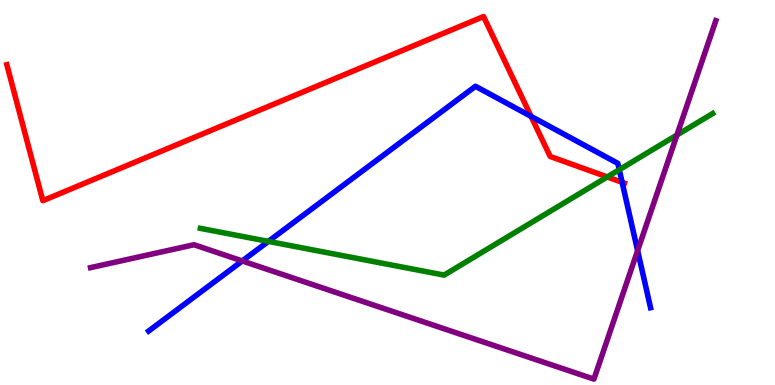[{'lines': ['blue', 'red'], 'intersections': [{'x': 6.85, 'y': 6.98}, {'x': 8.03, 'y': 5.27}]}, {'lines': ['green', 'red'], 'intersections': [{'x': 7.84, 'y': 5.4}]}, {'lines': ['purple', 'red'], 'intersections': []}, {'lines': ['blue', 'green'], 'intersections': [{'x': 3.46, 'y': 3.73}, {'x': 7.99, 'y': 5.59}]}, {'lines': ['blue', 'purple'], 'intersections': [{'x': 3.13, 'y': 3.22}, {'x': 8.23, 'y': 3.49}]}, {'lines': ['green', 'purple'], 'intersections': [{'x': 8.73, 'y': 6.49}]}]